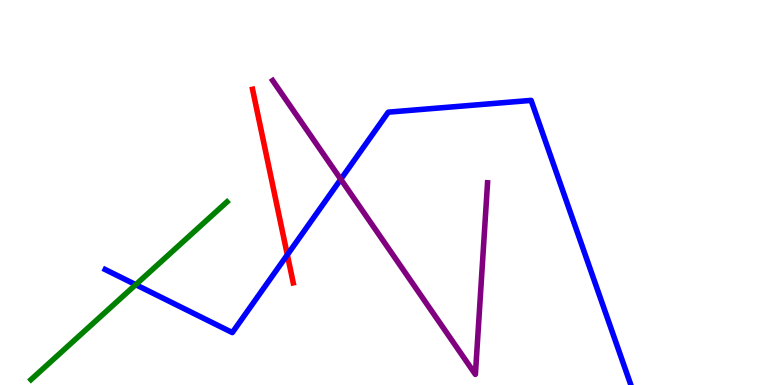[{'lines': ['blue', 'red'], 'intersections': [{'x': 3.71, 'y': 3.38}]}, {'lines': ['green', 'red'], 'intersections': []}, {'lines': ['purple', 'red'], 'intersections': []}, {'lines': ['blue', 'green'], 'intersections': [{'x': 1.75, 'y': 2.61}]}, {'lines': ['blue', 'purple'], 'intersections': [{'x': 4.4, 'y': 5.34}]}, {'lines': ['green', 'purple'], 'intersections': []}]